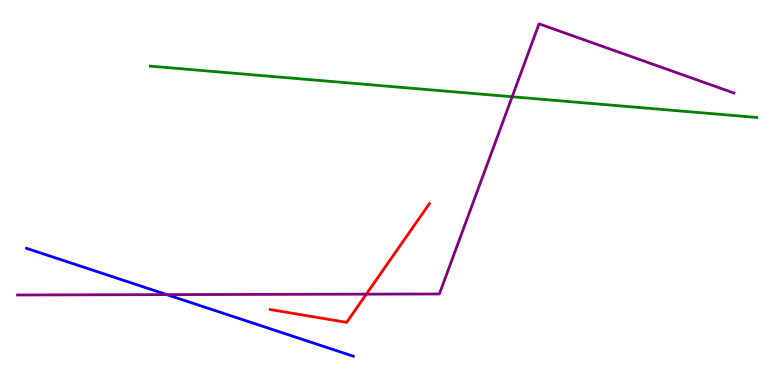[{'lines': ['blue', 'red'], 'intersections': []}, {'lines': ['green', 'red'], 'intersections': []}, {'lines': ['purple', 'red'], 'intersections': [{'x': 4.73, 'y': 2.36}]}, {'lines': ['blue', 'green'], 'intersections': []}, {'lines': ['blue', 'purple'], 'intersections': [{'x': 2.15, 'y': 2.35}]}, {'lines': ['green', 'purple'], 'intersections': [{'x': 6.61, 'y': 7.49}]}]